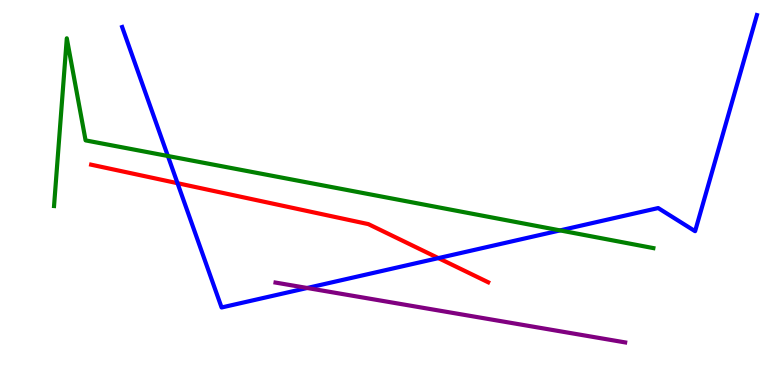[{'lines': ['blue', 'red'], 'intersections': [{'x': 2.29, 'y': 5.24}, {'x': 5.66, 'y': 3.3}]}, {'lines': ['green', 'red'], 'intersections': []}, {'lines': ['purple', 'red'], 'intersections': []}, {'lines': ['blue', 'green'], 'intersections': [{'x': 2.17, 'y': 5.95}, {'x': 7.23, 'y': 4.02}]}, {'lines': ['blue', 'purple'], 'intersections': [{'x': 3.96, 'y': 2.52}]}, {'lines': ['green', 'purple'], 'intersections': []}]